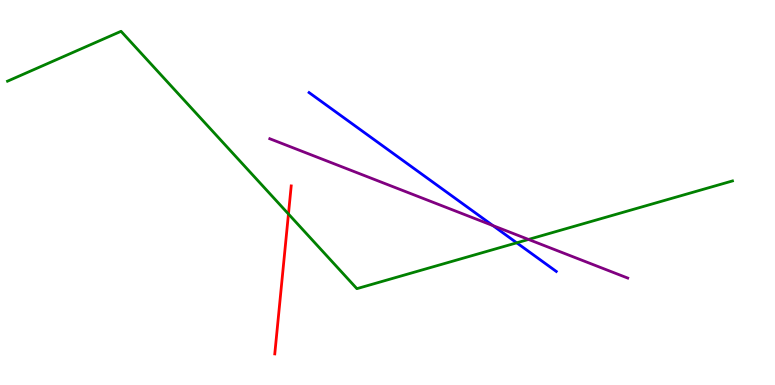[{'lines': ['blue', 'red'], 'intersections': []}, {'lines': ['green', 'red'], 'intersections': [{'x': 3.72, 'y': 4.44}]}, {'lines': ['purple', 'red'], 'intersections': []}, {'lines': ['blue', 'green'], 'intersections': [{'x': 6.67, 'y': 3.69}]}, {'lines': ['blue', 'purple'], 'intersections': [{'x': 6.36, 'y': 4.14}]}, {'lines': ['green', 'purple'], 'intersections': [{'x': 6.82, 'y': 3.78}]}]